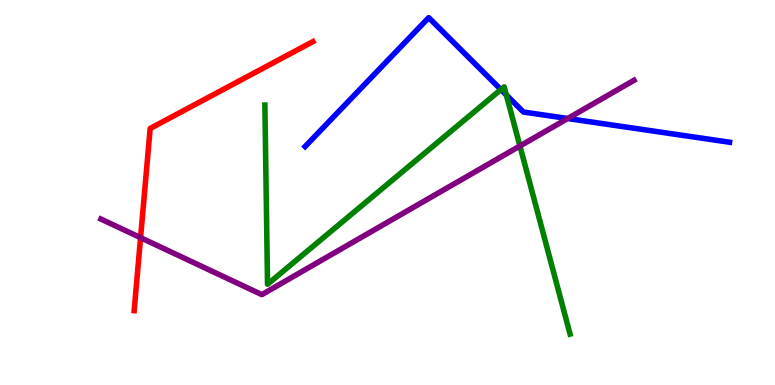[{'lines': ['blue', 'red'], 'intersections': []}, {'lines': ['green', 'red'], 'intersections': []}, {'lines': ['purple', 'red'], 'intersections': [{'x': 1.81, 'y': 3.83}]}, {'lines': ['blue', 'green'], 'intersections': [{'x': 6.46, 'y': 7.67}, {'x': 6.53, 'y': 7.53}]}, {'lines': ['blue', 'purple'], 'intersections': [{'x': 7.32, 'y': 6.92}]}, {'lines': ['green', 'purple'], 'intersections': [{'x': 6.71, 'y': 6.21}]}]